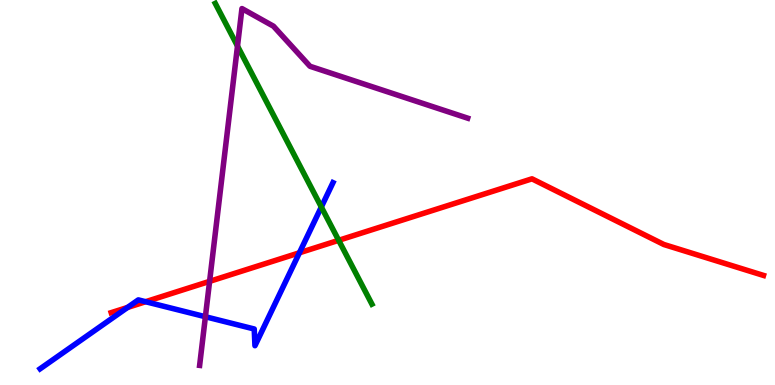[{'lines': ['blue', 'red'], 'intersections': [{'x': 1.65, 'y': 2.01}, {'x': 1.88, 'y': 2.16}, {'x': 3.86, 'y': 3.43}]}, {'lines': ['green', 'red'], 'intersections': [{'x': 4.37, 'y': 3.76}]}, {'lines': ['purple', 'red'], 'intersections': [{'x': 2.7, 'y': 2.69}]}, {'lines': ['blue', 'green'], 'intersections': [{'x': 4.15, 'y': 4.62}]}, {'lines': ['blue', 'purple'], 'intersections': [{'x': 2.65, 'y': 1.77}]}, {'lines': ['green', 'purple'], 'intersections': [{'x': 3.06, 'y': 8.8}]}]